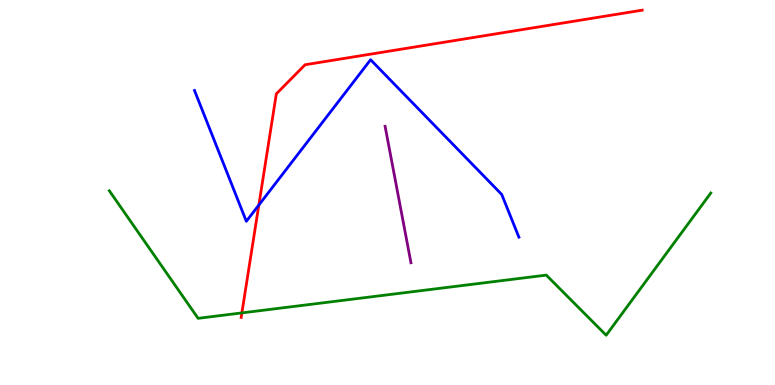[{'lines': ['blue', 'red'], 'intersections': [{'x': 3.34, 'y': 4.67}]}, {'lines': ['green', 'red'], 'intersections': [{'x': 3.12, 'y': 1.87}]}, {'lines': ['purple', 'red'], 'intersections': []}, {'lines': ['blue', 'green'], 'intersections': []}, {'lines': ['blue', 'purple'], 'intersections': []}, {'lines': ['green', 'purple'], 'intersections': []}]